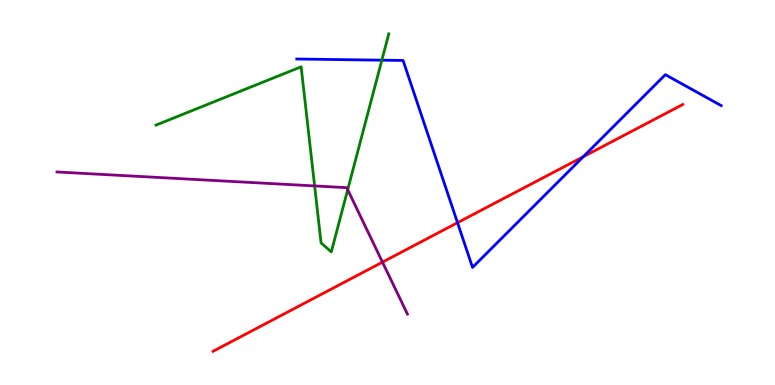[{'lines': ['blue', 'red'], 'intersections': [{'x': 5.9, 'y': 4.22}, {'x': 7.53, 'y': 5.93}]}, {'lines': ['green', 'red'], 'intersections': []}, {'lines': ['purple', 'red'], 'intersections': [{'x': 4.94, 'y': 3.19}]}, {'lines': ['blue', 'green'], 'intersections': [{'x': 4.93, 'y': 8.44}]}, {'lines': ['blue', 'purple'], 'intersections': []}, {'lines': ['green', 'purple'], 'intersections': [{'x': 4.06, 'y': 5.17}, {'x': 4.49, 'y': 5.07}]}]